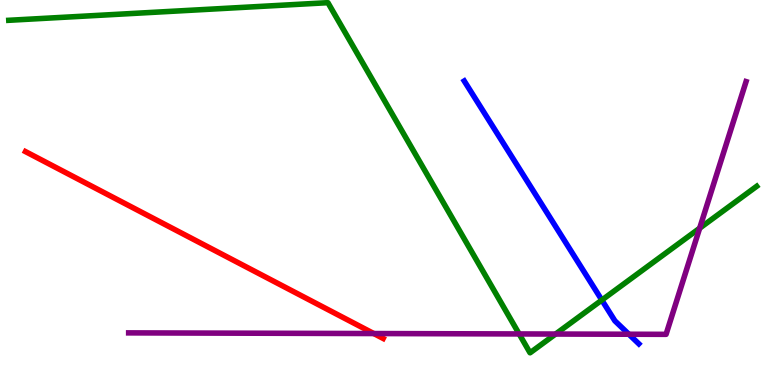[{'lines': ['blue', 'red'], 'intersections': []}, {'lines': ['green', 'red'], 'intersections': []}, {'lines': ['purple', 'red'], 'intersections': [{'x': 4.82, 'y': 1.34}]}, {'lines': ['blue', 'green'], 'intersections': [{'x': 7.77, 'y': 2.21}]}, {'lines': ['blue', 'purple'], 'intersections': [{'x': 8.11, 'y': 1.32}]}, {'lines': ['green', 'purple'], 'intersections': [{'x': 6.7, 'y': 1.33}, {'x': 7.17, 'y': 1.32}, {'x': 9.03, 'y': 4.07}]}]